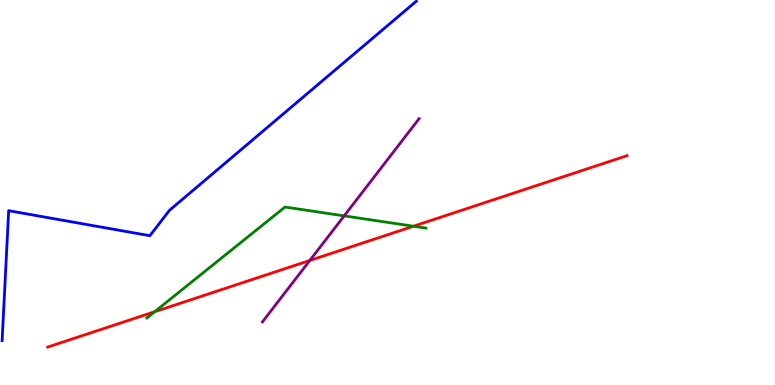[{'lines': ['blue', 'red'], 'intersections': []}, {'lines': ['green', 'red'], 'intersections': [{'x': 2.0, 'y': 1.9}, {'x': 5.33, 'y': 4.12}]}, {'lines': ['purple', 'red'], 'intersections': [{'x': 4.0, 'y': 3.23}]}, {'lines': ['blue', 'green'], 'intersections': []}, {'lines': ['blue', 'purple'], 'intersections': []}, {'lines': ['green', 'purple'], 'intersections': [{'x': 4.44, 'y': 4.39}]}]